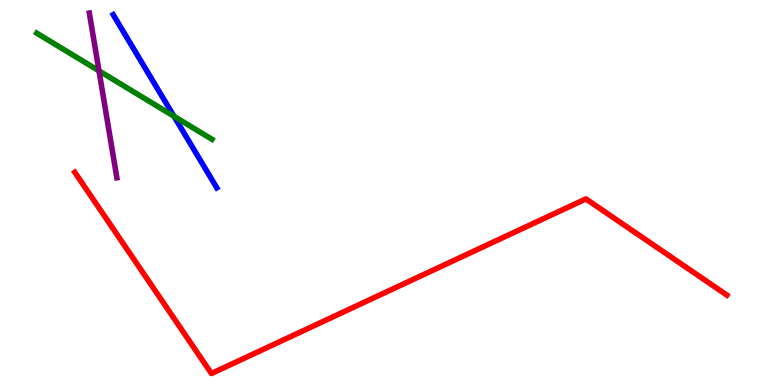[{'lines': ['blue', 'red'], 'intersections': []}, {'lines': ['green', 'red'], 'intersections': []}, {'lines': ['purple', 'red'], 'intersections': []}, {'lines': ['blue', 'green'], 'intersections': [{'x': 2.25, 'y': 6.98}]}, {'lines': ['blue', 'purple'], 'intersections': []}, {'lines': ['green', 'purple'], 'intersections': [{'x': 1.28, 'y': 8.16}]}]